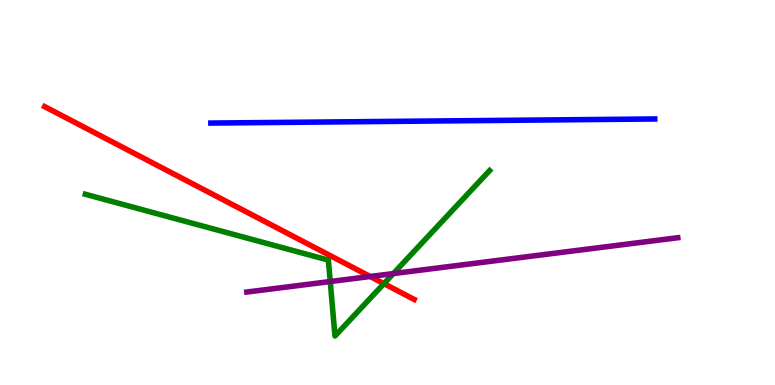[{'lines': ['blue', 'red'], 'intersections': []}, {'lines': ['green', 'red'], 'intersections': [{'x': 4.95, 'y': 2.63}]}, {'lines': ['purple', 'red'], 'intersections': [{'x': 4.78, 'y': 2.82}]}, {'lines': ['blue', 'green'], 'intersections': []}, {'lines': ['blue', 'purple'], 'intersections': []}, {'lines': ['green', 'purple'], 'intersections': [{'x': 4.26, 'y': 2.69}, {'x': 5.08, 'y': 2.89}]}]